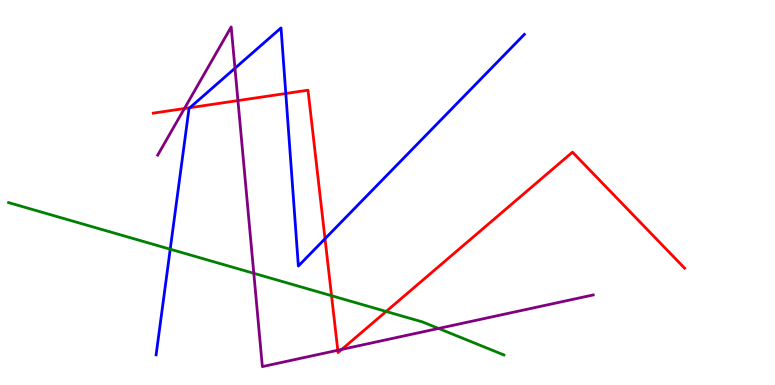[{'lines': ['blue', 'red'], 'intersections': [{'x': 2.45, 'y': 7.2}, {'x': 3.69, 'y': 7.57}, {'x': 4.19, 'y': 3.8}]}, {'lines': ['green', 'red'], 'intersections': [{'x': 4.28, 'y': 2.32}, {'x': 4.98, 'y': 1.91}]}, {'lines': ['purple', 'red'], 'intersections': [{'x': 2.38, 'y': 7.18}, {'x': 3.07, 'y': 7.39}, {'x': 4.36, 'y': 0.902}, {'x': 4.41, 'y': 0.925}]}, {'lines': ['blue', 'green'], 'intersections': [{'x': 2.2, 'y': 3.53}]}, {'lines': ['blue', 'purple'], 'intersections': [{'x': 3.03, 'y': 8.23}]}, {'lines': ['green', 'purple'], 'intersections': [{'x': 3.27, 'y': 2.9}, {'x': 5.66, 'y': 1.47}]}]